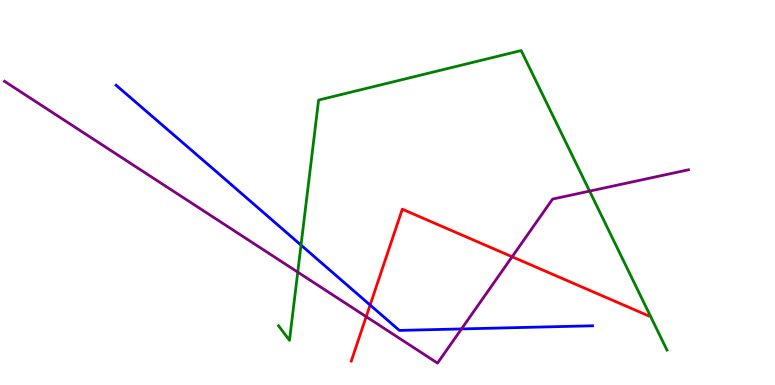[{'lines': ['blue', 'red'], 'intersections': [{'x': 4.78, 'y': 2.08}]}, {'lines': ['green', 'red'], 'intersections': []}, {'lines': ['purple', 'red'], 'intersections': [{'x': 4.73, 'y': 1.77}, {'x': 6.61, 'y': 3.33}]}, {'lines': ['blue', 'green'], 'intersections': [{'x': 3.88, 'y': 3.63}]}, {'lines': ['blue', 'purple'], 'intersections': [{'x': 5.95, 'y': 1.46}]}, {'lines': ['green', 'purple'], 'intersections': [{'x': 3.84, 'y': 2.93}, {'x': 7.61, 'y': 5.04}]}]